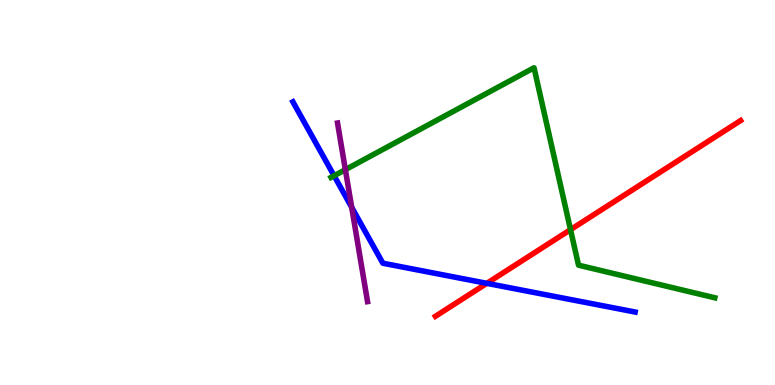[{'lines': ['blue', 'red'], 'intersections': [{'x': 6.28, 'y': 2.64}]}, {'lines': ['green', 'red'], 'intersections': [{'x': 7.36, 'y': 4.04}]}, {'lines': ['purple', 'red'], 'intersections': []}, {'lines': ['blue', 'green'], 'intersections': [{'x': 4.31, 'y': 5.43}]}, {'lines': ['blue', 'purple'], 'intersections': [{'x': 4.54, 'y': 4.62}]}, {'lines': ['green', 'purple'], 'intersections': [{'x': 4.46, 'y': 5.59}]}]